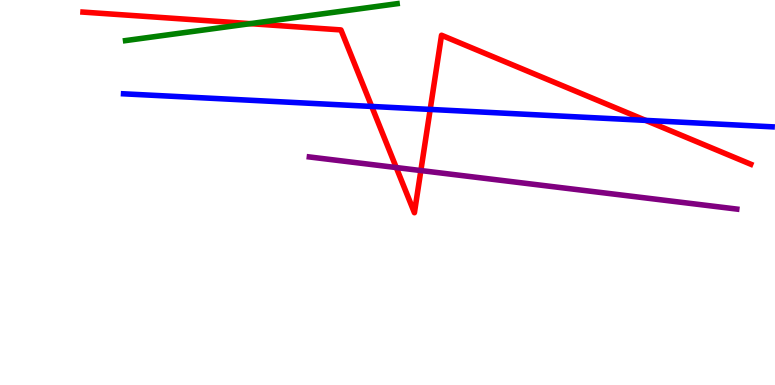[{'lines': ['blue', 'red'], 'intersections': [{'x': 4.8, 'y': 7.24}, {'x': 5.55, 'y': 7.16}, {'x': 8.33, 'y': 6.87}]}, {'lines': ['green', 'red'], 'intersections': [{'x': 3.23, 'y': 9.39}]}, {'lines': ['purple', 'red'], 'intersections': [{'x': 5.11, 'y': 5.65}, {'x': 5.43, 'y': 5.57}]}, {'lines': ['blue', 'green'], 'intersections': []}, {'lines': ['blue', 'purple'], 'intersections': []}, {'lines': ['green', 'purple'], 'intersections': []}]